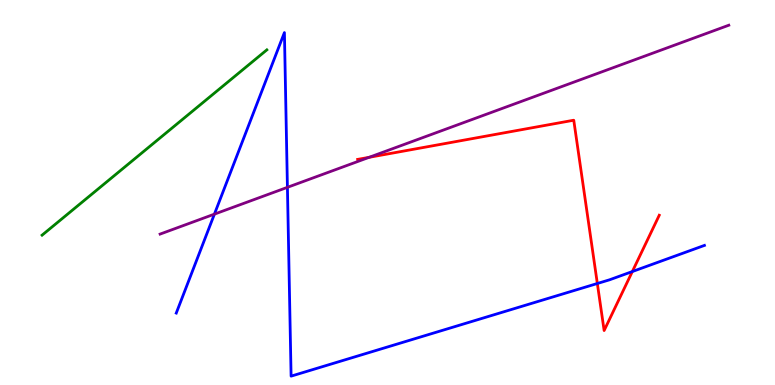[{'lines': ['blue', 'red'], 'intersections': [{'x': 7.71, 'y': 2.64}, {'x': 8.16, 'y': 2.95}]}, {'lines': ['green', 'red'], 'intersections': []}, {'lines': ['purple', 'red'], 'intersections': [{'x': 4.76, 'y': 5.91}]}, {'lines': ['blue', 'green'], 'intersections': []}, {'lines': ['blue', 'purple'], 'intersections': [{'x': 2.77, 'y': 4.44}, {'x': 3.71, 'y': 5.13}]}, {'lines': ['green', 'purple'], 'intersections': []}]